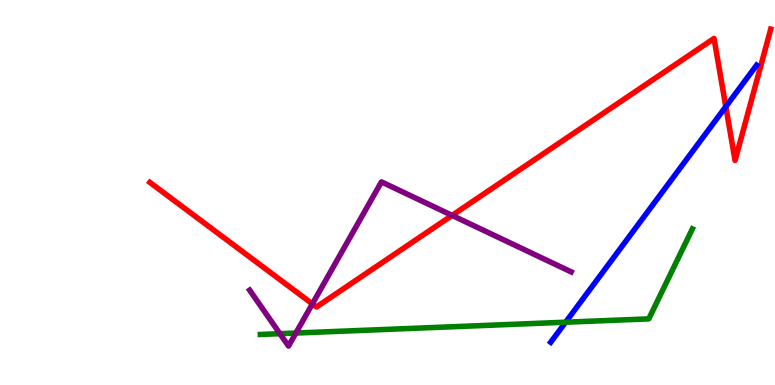[{'lines': ['blue', 'red'], 'intersections': [{'x': 9.37, 'y': 7.23}]}, {'lines': ['green', 'red'], 'intersections': []}, {'lines': ['purple', 'red'], 'intersections': [{'x': 4.03, 'y': 2.11}, {'x': 5.83, 'y': 4.41}]}, {'lines': ['blue', 'green'], 'intersections': [{'x': 7.3, 'y': 1.63}]}, {'lines': ['blue', 'purple'], 'intersections': []}, {'lines': ['green', 'purple'], 'intersections': [{'x': 3.61, 'y': 1.33}, {'x': 3.82, 'y': 1.35}]}]